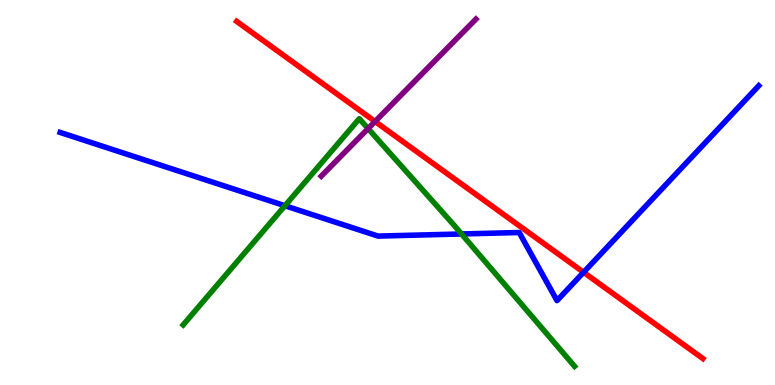[{'lines': ['blue', 'red'], 'intersections': [{'x': 7.53, 'y': 2.93}]}, {'lines': ['green', 'red'], 'intersections': []}, {'lines': ['purple', 'red'], 'intersections': [{'x': 4.84, 'y': 6.84}]}, {'lines': ['blue', 'green'], 'intersections': [{'x': 3.68, 'y': 4.66}, {'x': 5.96, 'y': 3.92}]}, {'lines': ['blue', 'purple'], 'intersections': []}, {'lines': ['green', 'purple'], 'intersections': [{'x': 4.75, 'y': 6.66}]}]